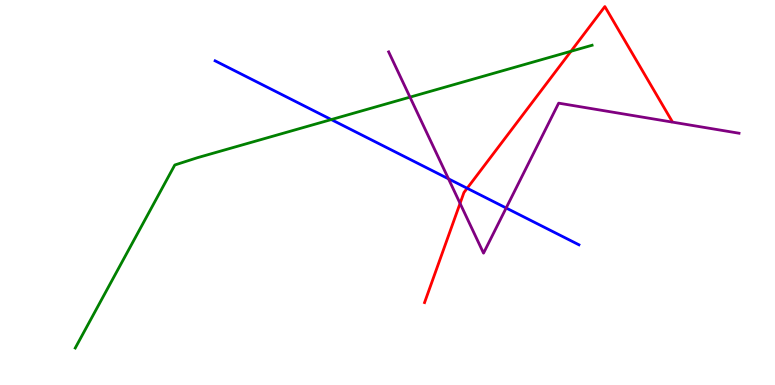[{'lines': ['blue', 'red'], 'intersections': [{'x': 6.03, 'y': 5.11}]}, {'lines': ['green', 'red'], 'intersections': [{'x': 7.37, 'y': 8.67}]}, {'lines': ['purple', 'red'], 'intersections': [{'x': 5.94, 'y': 4.72}]}, {'lines': ['blue', 'green'], 'intersections': [{'x': 4.27, 'y': 6.89}]}, {'lines': ['blue', 'purple'], 'intersections': [{'x': 5.79, 'y': 5.35}, {'x': 6.53, 'y': 4.6}]}, {'lines': ['green', 'purple'], 'intersections': [{'x': 5.29, 'y': 7.48}]}]